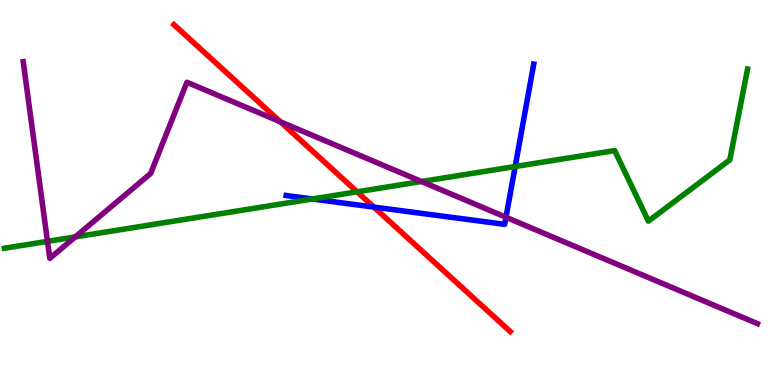[{'lines': ['blue', 'red'], 'intersections': [{'x': 4.82, 'y': 4.62}]}, {'lines': ['green', 'red'], 'intersections': [{'x': 4.61, 'y': 5.02}]}, {'lines': ['purple', 'red'], 'intersections': [{'x': 3.62, 'y': 6.84}]}, {'lines': ['blue', 'green'], 'intersections': [{'x': 4.03, 'y': 4.83}, {'x': 6.65, 'y': 5.67}]}, {'lines': ['blue', 'purple'], 'intersections': [{'x': 6.53, 'y': 4.36}]}, {'lines': ['green', 'purple'], 'intersections': [{'x': 0.613, 'y': 3.73}, {'x': 0.971, 'y': 3.85}, {'x': 5.44, 'y': 5.29}]}]